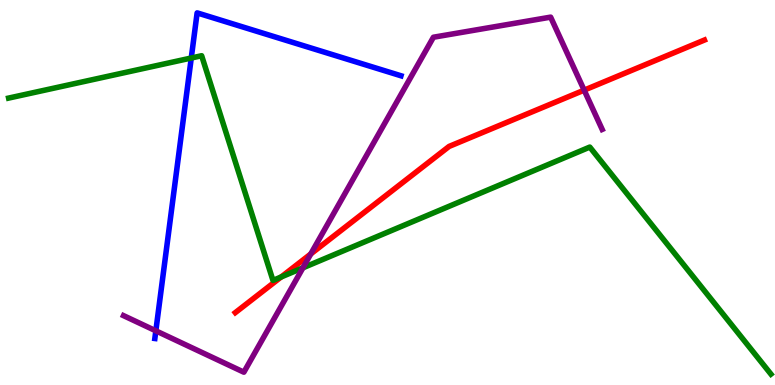[{'lines': ['blue', 'red'], 'intersections': []}, {'lines': ['green', 'red'], 'intersections': [{'x': 3.63, 'y': 2.81}]}, {'lines': ['purple', 'red'], 'intersections': [{'x': 4.01, 'y': 3.4}, {'x': 7.54, 'y': 7.66}]}, {'lines': ['blue', 'green'], 'intersections': [{'x': 2.47, 'y': 8.49}]}, {'lines': ['blue', 'purple'], 'intersections': [{'x': 2.01, 'y': 1.41}]}, {'lines': ['green', 'purple'], 'intersections': [{'x': 3.91, 'y': 3.04}]}]